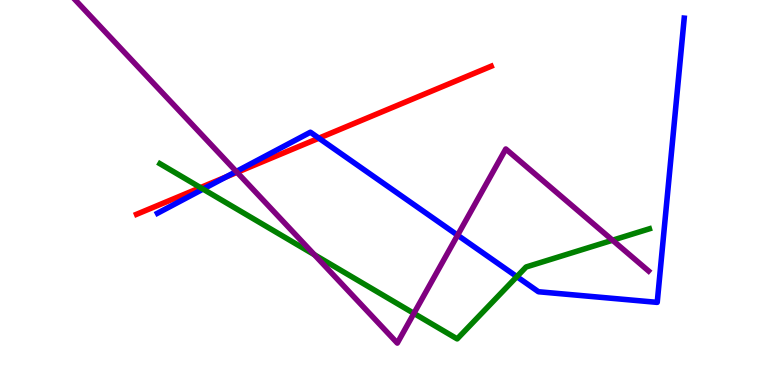[{'lines': ['blue', 'red'], 'intersections': [{'x': 2.92, 'y': 5.4}, {'x': 4.11, 'y': 6.41}]}, {'lines': ['green', 'red'], 'intersections': [{'x': 2.59, 'y': 5.13}]}, {'lines': ['purple', 'red'], 'intersections': [{'x': 3.06, 'y': 5.52}]}, {'lines': ['blue', 'green'], 'intersections': [{'x': 2.62, 'y': 5.09}, {'x': 6.67, 'y': 2.81}]}, {'lines': ['blue', 'purple'], 'intersections': [{'x': 3.05, 'y': 5.55}, {'x': 5.9, 'y': 3.89}]}, {'lines': ['green', 'purple'], 'intersections': [{'x': 4.06, 'y': 3.38}, {'x': 5.34, 'y': 1.86}, {'x': 7.9, 'y': 3.76}]}]